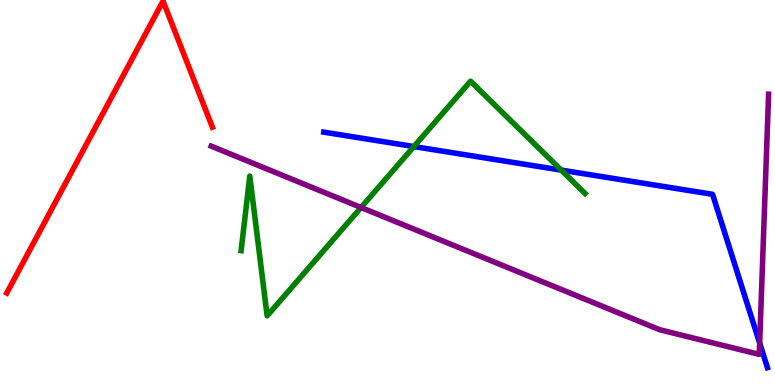[{'lines': ['blue', 'red'], 'intersections': []}, {'lines': ['green', 'red'], 'intersections': []}, {'lines': ['purple', 'red'], 'intersections': []}, {'lines': ['blue', 'green'], 'intersections': [{'x': 5.34, 'y': 6.19}, {'x': 7.24, 'y': 5.58}]}, {'lines': ['blue', 'purple'], 'intersections': [{'x': 9.8, 'y': 1.09}]}, {'lines': ['green', 'purple'], 'intersections': [{'x': 4.66, 'y': 4.61}]}]